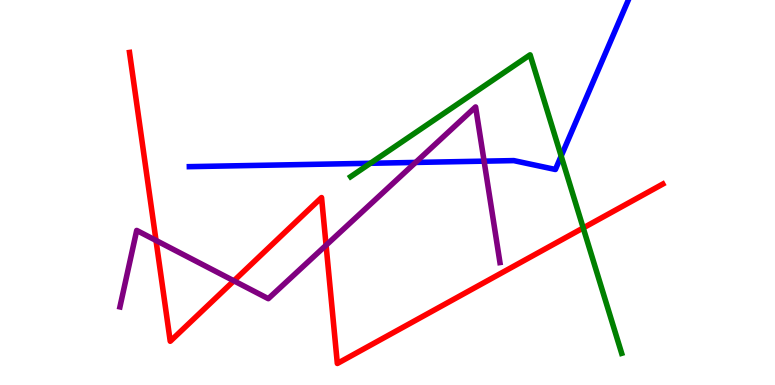[{'lines': ['blue', 'red'], 'intersections': []}, {'lines': ['green', 'red'], 'intersections': [{'x': 7.53, 'y': 4.08}]}, {'lines': ['purple', 'red'], 'intersections': [{'x': 2.01, 'y': 3.75}, {'x': 3.02, 'y': 2.71}, {'x': 4.21, 'y': 3.63}]}, {'lines': ['blue', 'green'], 'intersections': [{'x': 4.78, 'y': 5.76}, {'x': 7.24, 'y': 5.95}]}, {'lines': ['blue', 'purple'], 'intersections': [{'x': 5.36, 'y': 5.78}, {'x': 6.25, 'y': 5.81}]}, {'lines': ['green', 'purple'], 'intersections': []}]